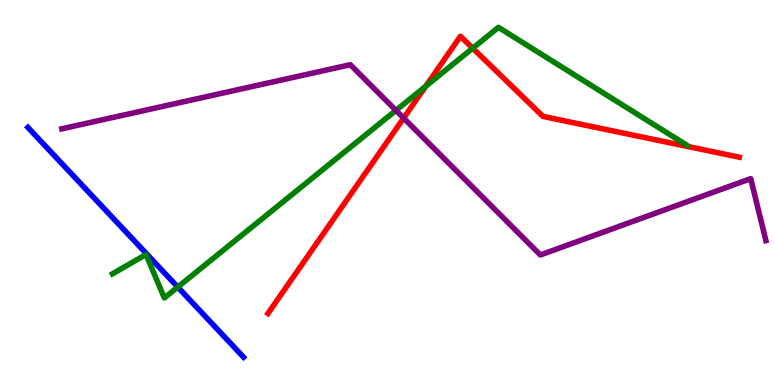[{'lines': ['blue', 'red'], 'intersections': []}, {'lines': ['green', 'red'], 'intersections': [{'x': 5.49, 'y': 7.76}, {'x': 6.1, 'y': 8.75}]}, {'lines': ['purple', 'red'], 'intersections': [{'x': 5.21, 'y': 6.93}]}, {'lines': ['blue', 'green'], 'intersections': [{'x': 2.29, 'y': 2.54}]}, {'lines': ['blue', 'purple'], 'intersections': []}, {'lines': ['green', 'purple'], 'intersections': [{'x': 5.11, 'y': 7.13}]}]